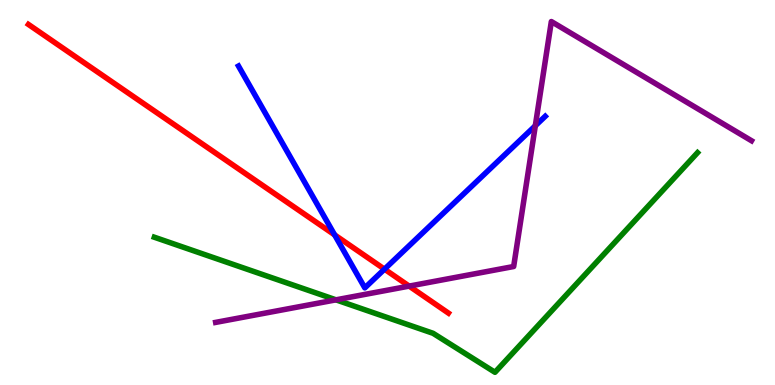[{'lines': ['blue', 'red'], 'intersections': [{'x': 4.32, 'y': 3.9}, {'x': 4.96, 'y': 3.01}]}, {'lines': ['green', 'red'], 'intersections': []}, {'lines': ['purple', 'red'], 'intersections': [{'x': 5.28, 'y': 2.57}]}, {'lines': ['blue', 'green'], 'intersections': []}, {'lines': ['blue', 'purple'], 'intersections': [{'x': 6.91, 'y': 6.73}]}, {'lines': ['green', 'purple'], 'intersections': [{'x': 4.34, 'y': 2.21}]}]